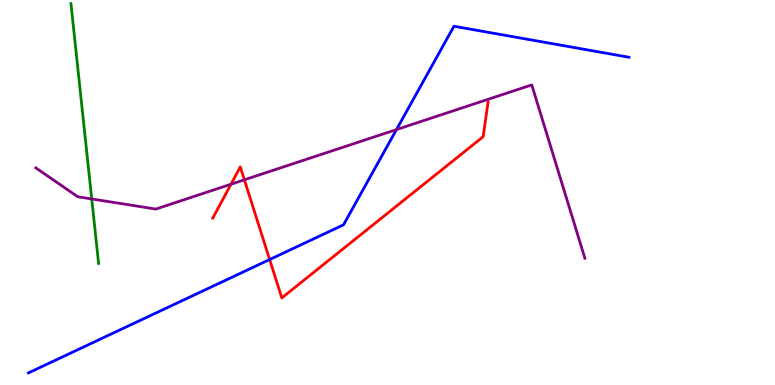[{'lines': ['blue', 'red'], 'intersections': [{'x': 3.48, 'y': 3.26}]}, {'lines': ['green', 'red'], 'intersections': []}, {'lines': ['purple', 'red'], 'intersections': [{'x': 2.98, 'y': 5.21}, {'x': 3.15, 'y': 5.33}]}, {'lines': ['blue', 'green'], 'intersections': []}, {'lines': ['blue', 'purple'], 'intersections': [{'x': 5.12, 'y': 6.63}]}, {'lines': ['green', 'purple'], 'intersections': [{'x': 1.18, 'y': 4.83}]}]